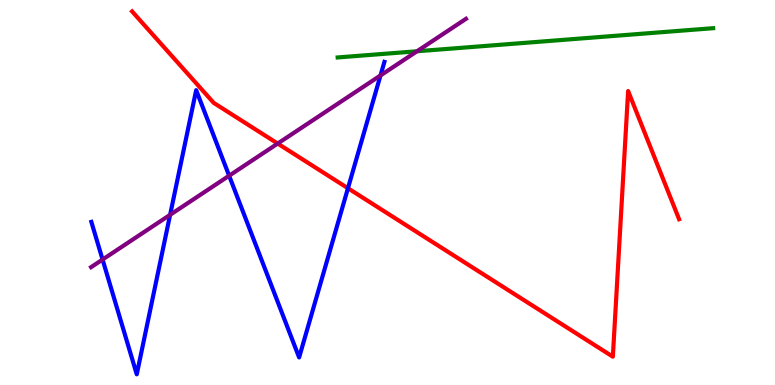[{'lines': ['blue', 'red'], 'intersections': [{'x': 4.49, 'y': 5.11}]}, {'lines': ['green', 'red'], 'intersections': []}, {'lines': ['purple', 'red'], 'intersections': [{'x': 3.58, 'y': 6.27}]}, {'lines': ['blue', 'green'], 'intersections': []}, {'lines': ['blue', 'purple'], 'intersections': [{'x': 1.32, 'y': 3.26}, {'x': 2.2, 'y': 4.42}, {'x': 2.96, 'y': 5.44}, {'x': 4.91, 'y': 8.04}]}, {'lines': ['green', 'purple'], 'intersections': [{'x': 5.38, 'y': 8.67}]}]